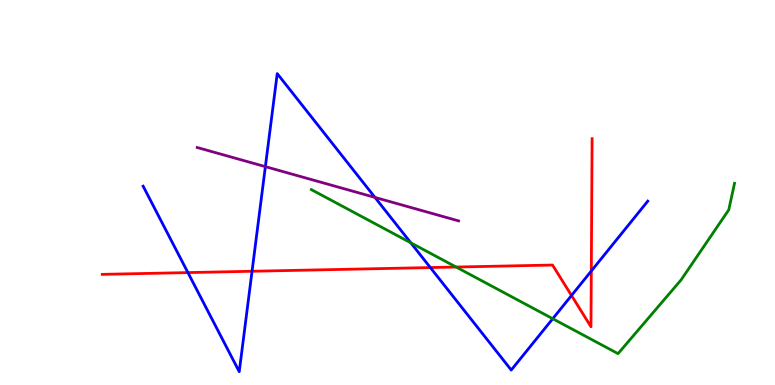[{'lines': ['blue', 'red'], 'intersections': [{'x': 2.42, 'y': 2.92}, {'x': 3.25, 'y': 2.95}, {'x': 5.55, 'y': 3.05}, {'x': 7.37, 'y': 2.32}, {'x': 7.63, 'y': 2.96}]}, {'lines': ['green', 'red'], 'intersections': [{'x': 5.89, 'y': 3.06}]}, {'lines': ['purple', 'red'], 'intersections': []}, {'lines': ['blue', 'green'], 'intersections': [{'x': 5.3, 'y': 3.69}, {'x': 7.13, 'y': 1.72}]}, {'lines': ['blue', 'purple'], 'intersections': [{'x': 3.42, 'y': 5.67}, {'x': 4.84, 'y': 4.87}]}, {'lines': ['green', 'purple'], 'intersections': []}]